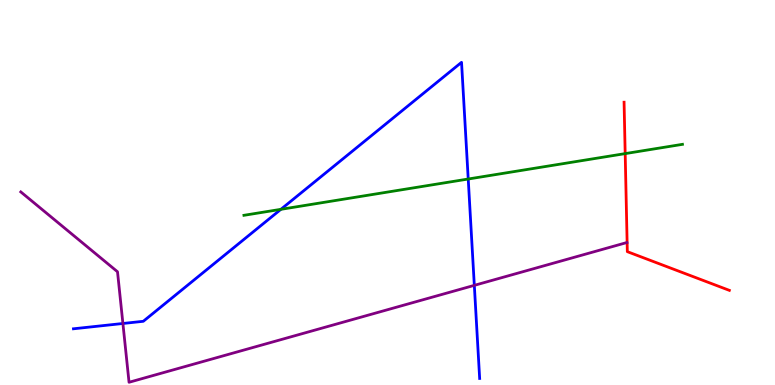[{'lines': ['blue', 'red'], 'intersections': []}, {'lines': ['green', 'red'], 'intersections': [{'x': 8.07, 'y': 6.01}]}, {'lines': ['purple', 'red'], 'intersections': []}, {'lines': ['blue', 'green'], 'intersections': [{'x': 3.62, 'y': 4.56}, {'x': 6.04, 'y': 5.35}]}, {'lines': ['blue', 'purple'], 'intersections': [{'x': 1.59, 'y': 1.6}, {'x': 6.12, 'y': 2.59}]}, {'lines': ['green', 'purple'], 'intersections': []}]